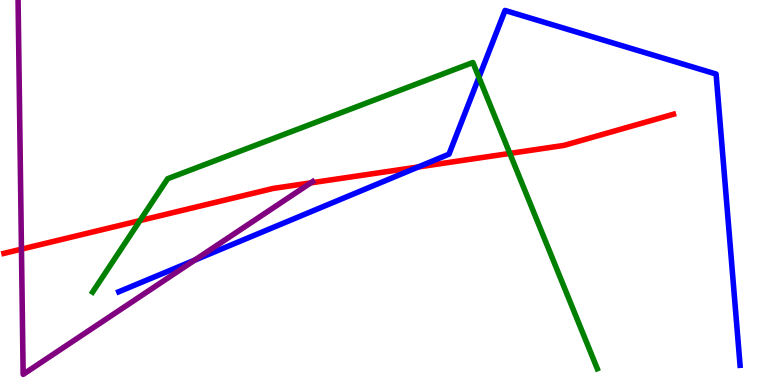[{'lines': ['blue', 'red'], 'intersections': [{'x': 5.4, 'y': 5.66}]}, {'lines': ['green', 'red'], 'intersections': [{'x': 1.81, 'y': 4.27}, {'x': 6.58, 'y': 6.02}]}, {'lines': ['purple', 'red'], 'intersections': [{'x': 0.277, 'y': 3.53}, {'x': 4.01, 'y': 5.25}]}, {'lines': ['blue', 'green'], 'intersections': [{'x': 6.18, 'y': 7.99}]}, {'lines': ['blue', 'purple'], 'intersections': [{'x': 2.51, 'y': 3.24}]}, {'lines': ['green', 'purple'], 'intersections': []}]